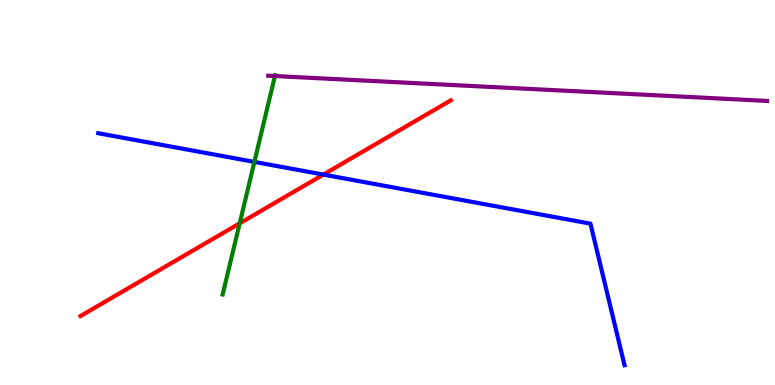[{'lines': ['blue', 'red'], 'intersections': [{'x': 4.17, 'y': 5.47}]}, {'lines': ['green', 'red'], 'intersections': [{'x': 3.09, 'y': 4.2}]}, {'lines': ['purple', 'red'], 'intersections': []}, {'lines': ['blue', 'green'], 'intersections': [{'x': 3.28, 'y': 5.79}]}, {'lines': ['blue', 'purple'], 'intersections': []}, {'lines': ['green', 'purple'], 'intersections': [{'x': 3.55, 'y': 8.02}]}]